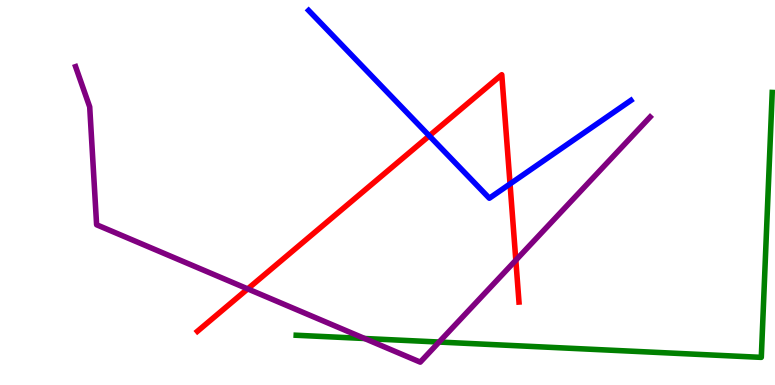[{'lines': ['blue', 'red'], 'intersections': [{'x': 5.54, 'y': 6.47}, {'x': 6.58, 'y': 5.22}]}, {'lines': ['green', 'red'], 'intersections': []}, {'lines': ['purple', 'red'], 'intersections': [{'x': 3.2, 'y': 2.5}, {'x': 6.66, 'y': 3.24}]}, {'lines': ['blue', 'green'], 'intersections': []}, {'lines': ['blue', 'purple'], 'intersections': []}, {'lines': ['green', 'purple'], 'intersections': [{'x': 4.7, 'y': 1.21}, {'x': 5.67, 'y': 1.12}]}]